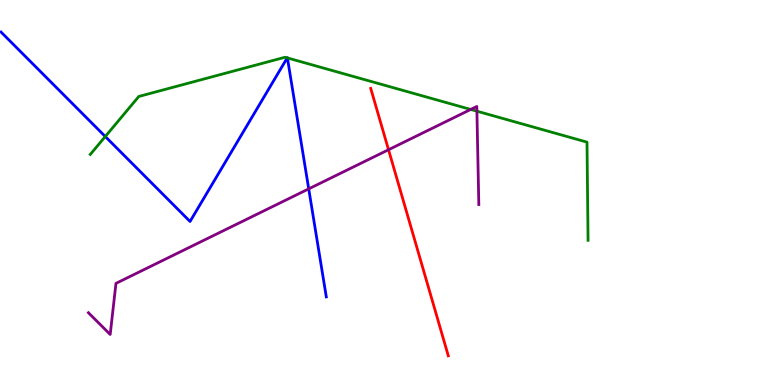[{'lines': ['blue', 'red'], 'intersections': []}, {'lines': ['green', 'red'], 'intersections': []}, {'lines': ['purple', 'red'], 'intersections': [{'x': 5.01, 'y': 6.11}]}, {'lines': ['blue', 'green'], 'intersections': [{'x': 1.36, 'y': 6.45}, {'x': 3.71, 'y': 8.5}, {'x': 3.71, 'y': 8.5}]}, {'lines': ['blue', 'purple'], 'intersections': [{'x': 3.98, 'y': 5.09}]}, {'lines': ['green', 'purple'], 'intersections': [{'x': 6.07, 'y': 7.16}, {'x': 6.15, 'y': 7.11}]}]